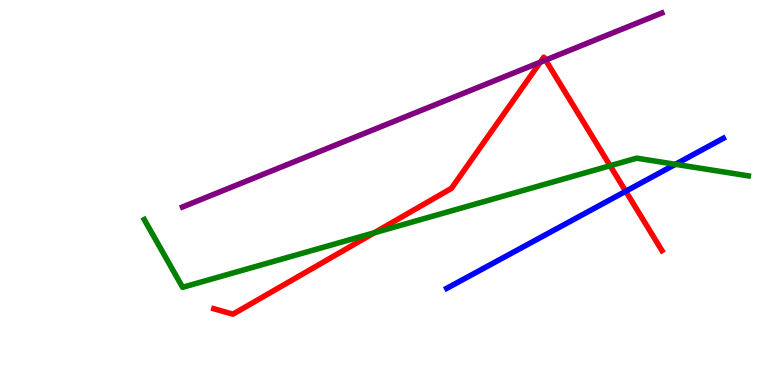[{'lines': ['blue', 'red'], 'intersections': [{'x': 8.07, 'y': 5.03}]}, {'lines': ['green', 'red'], 'intersections': [{'x': 4.83, 'y': 3.95}, {'x': 7.87, 'y': 5.7}]}, {'lines': ['purple', 'red'], 'intersections': [{'x': 6.97, 'y': 8.38}, {'x': 7.04, 'y': 8.44}]}, {'lines': ['blue', 'green'], 'intersections': [{'x': 8.72, 'y': 5.73}]}, {'lines': ['blue', 'purple'], 'intersections': []}, {'lines': ['green', 'purple'], 'intersections': []}]